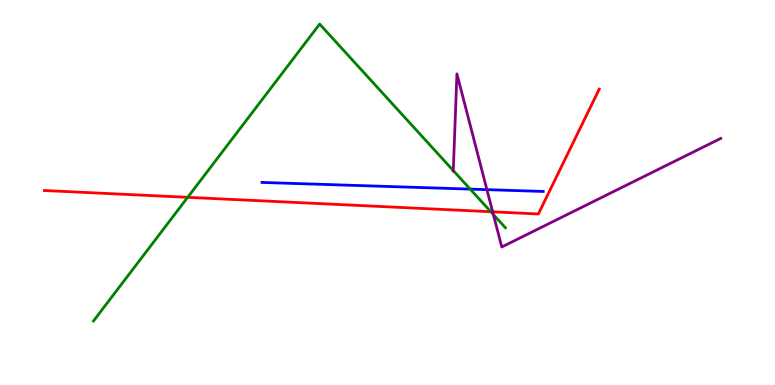[{'lines': ['blue', 'red'], 'intersections': []}, {'lines': ['green', 'red'], 'intersections': [{'x': 2.42, 'y': 4.87}, {'x': 6.33, 'y': 4.5}]}, {'lines': ['purple', 'red'], 'intersections': [{'x': 6.36, 'y': 4.5}]}, {'lines': ['blue', 'green'], 'intersections': [{'x': 6.07, 'y': 5.09}]}, {'lines': ['blue', 'purple'], 'intersections': [{'x': 6.28, 'y': 5.07}]}, {'lines': ['green', 'purple'], 'intersections': [{'x': 5.85, 'y': 5.57}, {'x': 6.37, 'y': 4.43}]}]